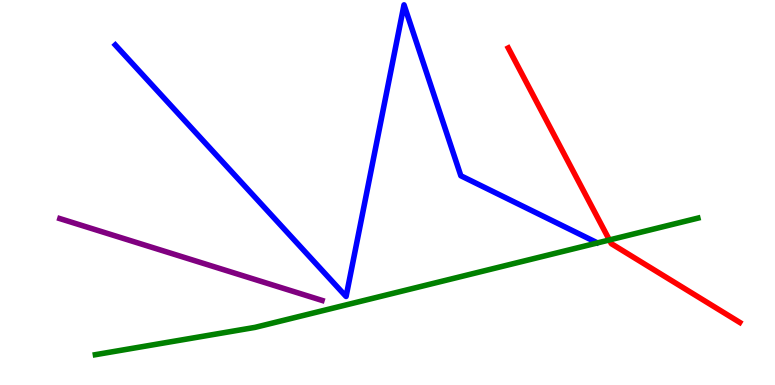[{'lines': ['blue', 'red'], 'intersections': []}, {'lines': ['green', 'red'], 'intersections': [{'x': 7.86, 'y': 3.77}]}, {'lines': ['purple', 'red'], 'intersections': []}, {'lines': ['blue', 'green'], 'intersections': []}, {'lines': ['blue', 'purple'], 'intersections': []}, {'lines': ['green', 'purple'], 'intersections': []}]